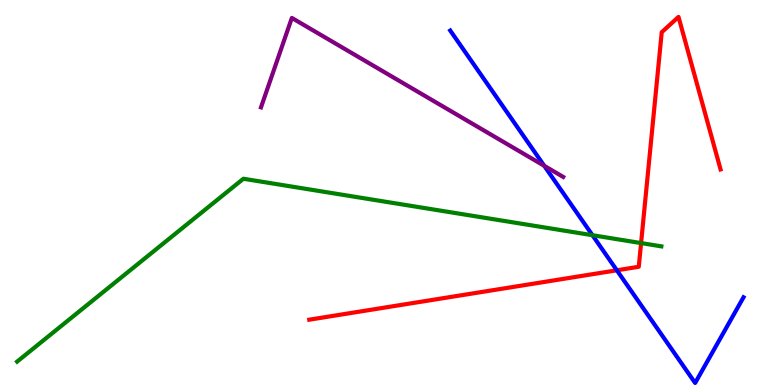[{'lines': ['blue', 'red'], 'intersections': [{'x': 7.96, 'y': 2.98}]}, {'lines': ['green', 'red'], 'intersections': [{'x': 8.27, 'y': 3.69}]}, {'lines': ['purple', 'red'], 'intersections': []}, {'lines': ['blue', 'green'], 'intersections': [{'x': 7.64, 'y': 3.89}]}, {'lines': ['blue', 'purple'], 'intersections': [{'x': 7.02, 'y': 5.69}]}, {'lines': ['green', 'purple'], 'intersections': []}]